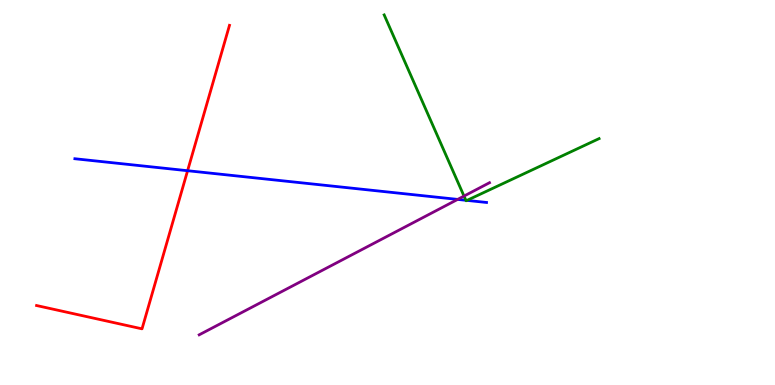[{'lines': ['blue', 'red'], 'intersections': [{'x': 2.42, 'y': 5.57}]}, {'lines': ['green', 'red'], 'intersections': []}, {'lines': ['purple', 'red'], 'intersections': []}, {'lines': ['blue', 'green'], 'intersections': [{'x': 6.01, 'y': 4.8}, {'x': 6.03, 'y': 4.79}]}, {'lines': ['blue', 'purple'], 'intersections': [{'x': 5.91, 'y': 4.82}]}, {'lines': ['green', 'purple'], 'intersections': [{'x': 5.99, 'y': 4.91}]}]